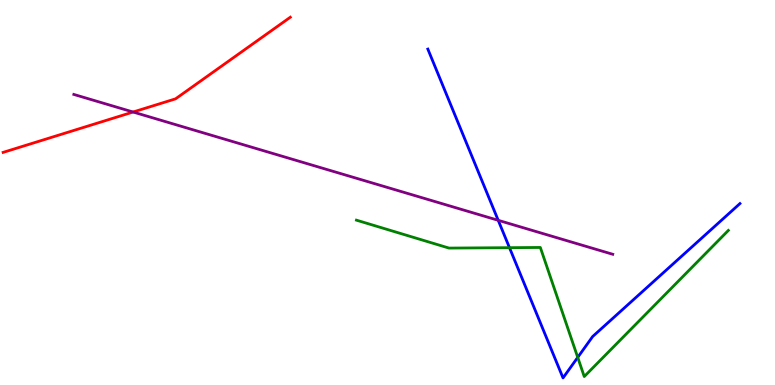[{'lines': ['blue', 'red'], 'intersections': []}, {'lines': ['green', 'red'], 'intersections': []}, {'lines': ['purple', 'red'], 'intersections': [{'x': 1.72, 'y': 7.09}]}, {'lines': ['blue', 'green'], 'intersections': [{'x': 6.57, 'y': 3.57}, {'x': 7.45, 'y': 0.717}]}, {'lines': ['blue', 'purple'], 'intersections': [{'x': 6.43, 'y': 4.28}]}, {'lines': ['green', 'purple'], 'intersections': []}]